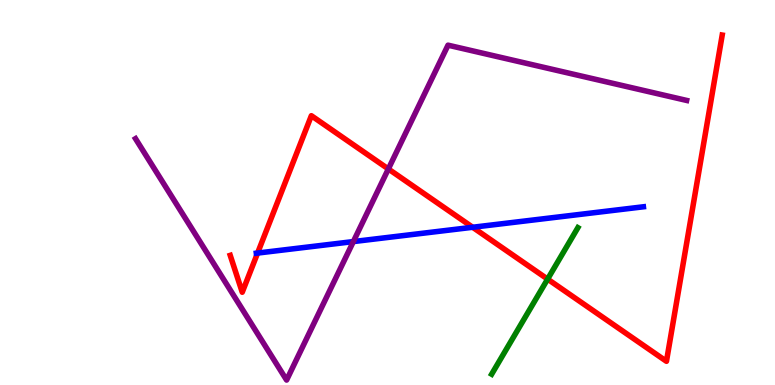[{'lines': ['blue', 'red'], 'intersections': [{'x': 3.32, 'y': 3.43}, {'x': 6.1, 'y': 4.1}]}, {'lines': ['green', 'red'], 'intersections': [{'x': 7.07, 'y': 2.75}]}, {'lines': ['purple', 'red'], 'intersections': [{'x': 5.01, 'y': 5.61}]}, {'lines': ['blue', 'green'], 'intersections': []}, {'lines': ['blue', 'purple'], 'intersections': [{'x': 4.56, 'y': 3.73}]}, {'lines': ['green', 'purple'], 'intersections': []}]